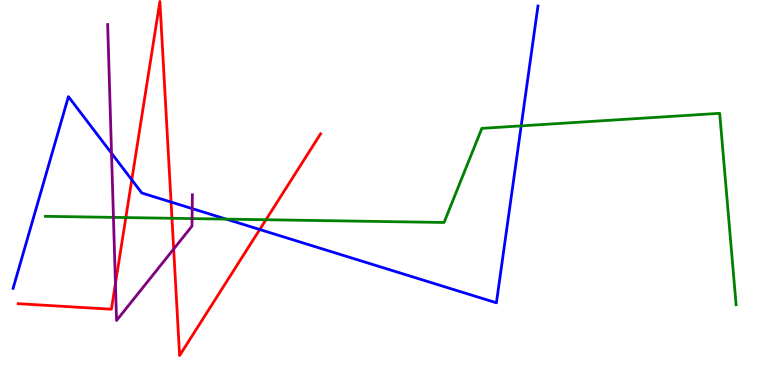[{'lines': ['blue', 'red'], 'intersections': [{'x': 1.7, 'y': 5.33}, {'x': 2.21, 'y': 4.75}, {'x': 3.35, 'y': 4.04}]}, {'lines': ['green', 'red'], 'intersections': [{'x': 1.62, 'y': 4.35}, {'x': 2.22, 'y': 4.33}, {'x': 3.43, 'y': 4.29}]}, {'lines': ['purple', 'red'], 'intersections': [{'x': 1.49, 'y': 2.63}, {'x': 2.24, 'y': 3.53}]}, {'lines': ['blue', 'green'], 'intersections': [{'x': 2.92, 'y': 4.31}, {'x': 6.72, 'y': 6.73}]}, {'lines': ['blue', 'purple'], 'intersections': [{'x': 1.44, 'y': 6.02}, {'x': 2.48, 'y': 4.58}]}, {'lines': ['green', 'purple'], 'intersections': [{'x': 1.46, 'y': 4.35}, {'x': 2.48, 'y': 4.32}]}]